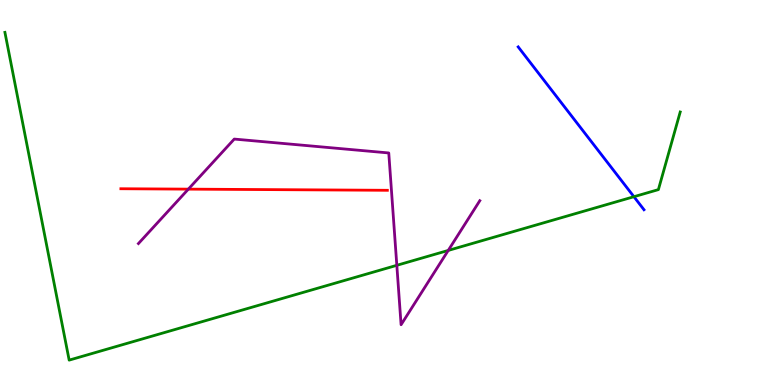[{'lines': ['blue', 'red'], 'intersections': []}, {'lines': ['green', 'red'], 'intersections': []}, {'lines': ['purple', 'red'], 'intersections': [{'x': 2.43, 'y': 5.09}]}, {'lines': ['blue', 'green'], 'intersections': [{'x': 8.18, 'y': 4.89}]}, {'lines': ['blue', 'purple'], 'intersections': []}, {'lines': ['green', 'purple'], 'intersections': [{'x': 5.12, 'y': 3.11}, {'x': 5.78, 'y': 3.5}]}]